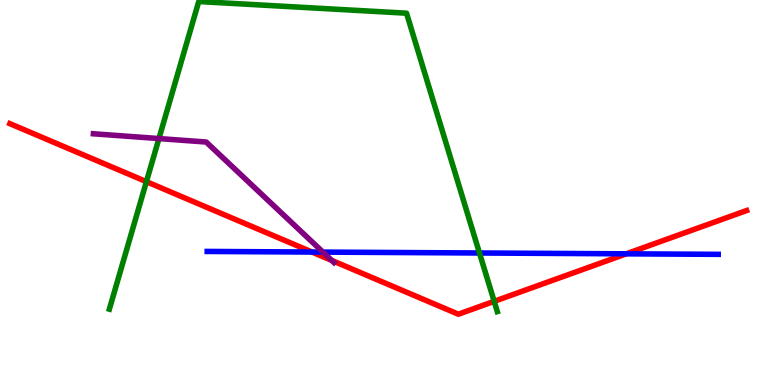[{'lines': ['blue', 'red'], 'intersections': [{'x': 4.03, 'y': 3.45}, {'x': 8.08, 'y': 3.41}]}, {'lines': ['green', 'red'], 'intersections': [{'x': 1.89, 'y': 5.28}, {'x': 6.38, 'y': 2.17}]}, {'lines': ['purple', 'red'], 'intersections': [{'x': 4.28, 'y': 3.24}]}, {'lines': ['blue', 'green'], 'intersections': [{'x': 6.19, 'y': 3.43}]}, {'lines': ['blue', 'purple'], 'intersections': [{'x': 4.17, 'y': 3.45}]}, {'lines': ['green', 'purple'], 'intersections': [{'x': 2.05, 'y': 6.4}]}]